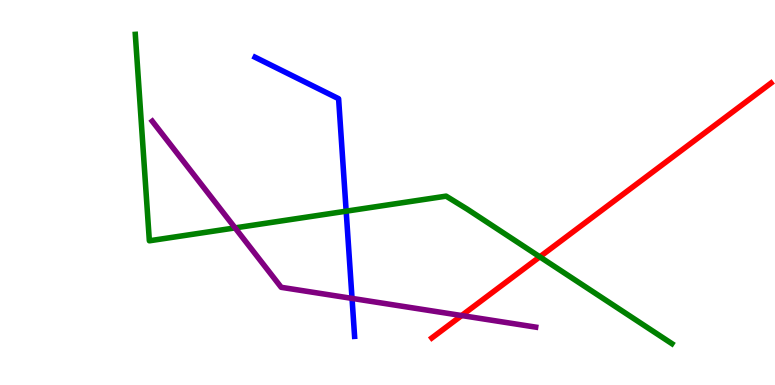[{'lines': ['blue', 'red'], 'intersections': []}, {'lines': ['green', 'red'], 'intersections': [{'x': 6.97, 'y': 3.33}]}, {'lines': ['purple', 'red'], 'intersections': [{'x': 5.96, 'y': 1.8}]}, {'lines': ['blue', 'green'], 'intersections': [{'x': 4.47, 'y': 4.51}]}, {'lines': ['blue', 'purple'], 'intersections': [{'x': 4.54, 'y': 2.25}]}, {'lines': ['green', 'purple'], 'intersections': [{'x': 3.03, 'y': 4.08}]}]